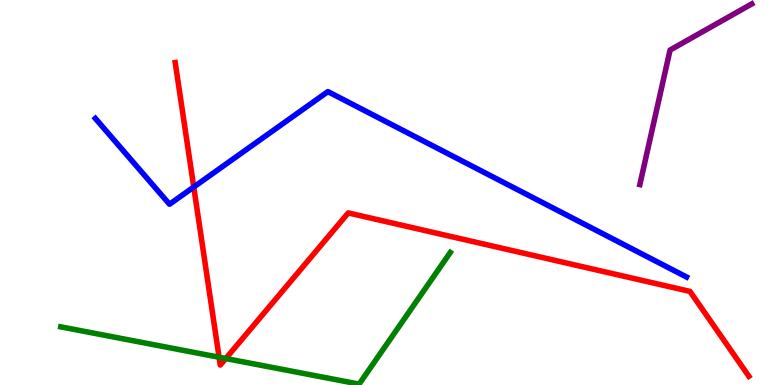[{'lines': ['blue', 'red'], 'intersections': [{'x': 2.5, 'y': 5.14}]}, {'lines': ['green', 'red'], 'intersections': [{'x': 2.83, 'y': 0.721}, {'x': 2.91, 'y': 0.688}]}, {'lines': ['purple', 'red'], 'intersections': []}, {'lines': ['blue', 'green'], 'intersections': []}, {'lines': ['blue', 'purple'], 'intersections': []}, {'lines': ['green', 'purple'], 'intersections': []}]